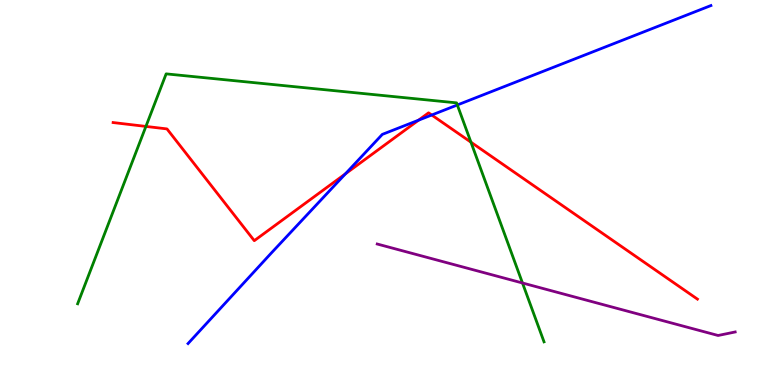[{'lines': ['blue', 'red'], 'intersections': [{'x': 4.46, 'y': 5.49}, {'x': 5.4, 'y': 6.88}, {'x': 5.57, 'y': 7.01}]}, {'lines': ['green', 'red'], 'intersections': [{'x': 1.88, 'y': 6.72}, {'x': 6.08, 'y': 6.31}]}, {'lines': ['purple', 'red'], 'intersections': []}, {'lines': ['blue', 'green'], 'intersections': [{'x': 5.9, 'y': 7.27}]}, {'lines': ['blue', 'purple'], 'intersections': []}, {'lines': ['green', 'purple'], 'intersections': [{'x': 6.74, 'y': 2.65}]}]